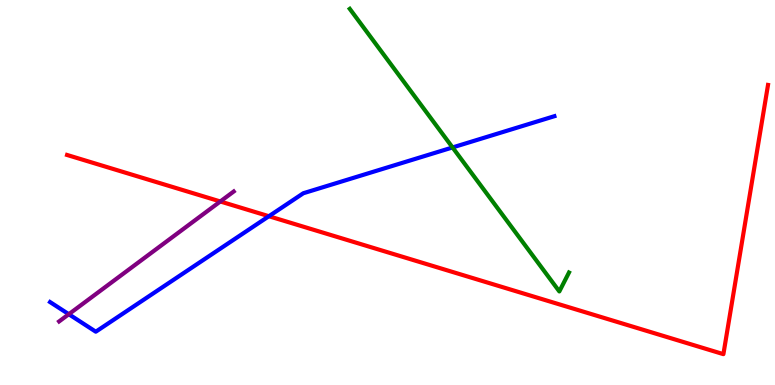[{'lines': ['blue', 'red'], 'intersections': [{'x': 3.47, 'y': 4.38}]}, {'lines': ['green', 'red'], 'intersections': []}, {'lines': ['purple', 'red'], 'intersections': [{'x': 2.84, 'y': 4.77}]}, {'lines': ['blue', 'green'], 'intersections': [{'x': 5.84, 'y': 6.17}]}, {'lines': ['blue', 'purple'], 'intersections': [{'x': 0.888, 'y': 1.84}]}, {'lines': ['green', 'purple'], 'intersections': []}]